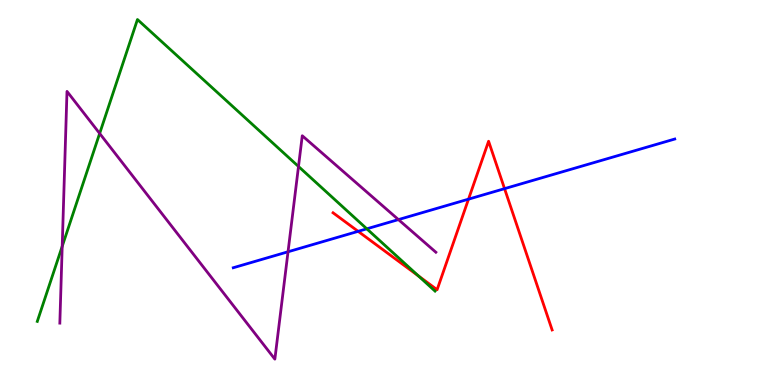[{'lines': ['blue', 'red'], 'intersections': [{'x': 4.62, 'y': 3.99}, {'x': 6.05, 'y': 4.83}, {'x': 6.51, 'y': 5.1}]}, {'lines': ['green', 'red'], 'intersections': [{'x': 5.4, 'y': 2.83}]}, {'lines': ['purple', 'red'], 'intersections': []}, {'lines': ['blue', 'green'], 'intersections': [{'x': 4.73, 'y': 4.06}]}, {'lines': ['blue', 'purple'], 'intersections': [{'x': 3.72, 'y': 3.46}, {'x': 5.14, 'y': 4.3}]}, {'lines': ['green', 'purple'], 'intersections': [{'x': 0.803, 'y': 3.6}, {'x': 1.29, 'y': 6.53}, {'x': 3.85, 'y': 5.68}]}]